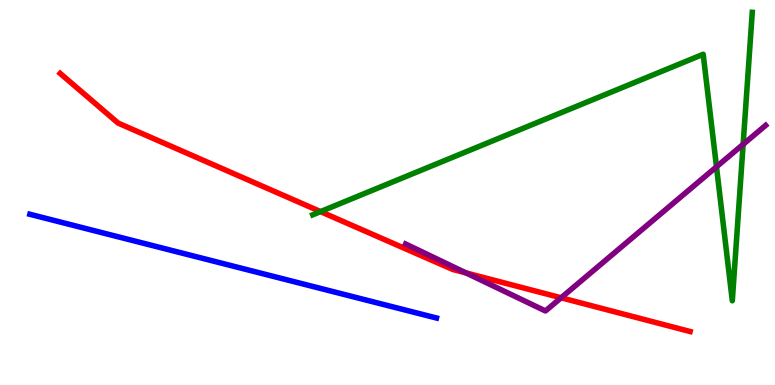[{'lines': ['blue', 'red'], 'intersections': []}, {'lines': ['green', 'red'], 'intersections': [{'x': 4.14, 'y': 4.5}]}, {'lines': ['purple', 'red'], 'intersections': [{'x': 6.01, 'y': 2.91}, {'x': 7.24, 'y': 2.27}]}, {'lines': ['blue', 'green'], 'intersections': []}, {'lines': ['blue', 'purple'], 'intersections': []}, {'lines': ['green', 'purple'], 'intersections': [{'x': 9.24, 'y': 5.67}, {'x': 9.59, 'y': 6.25}]}]